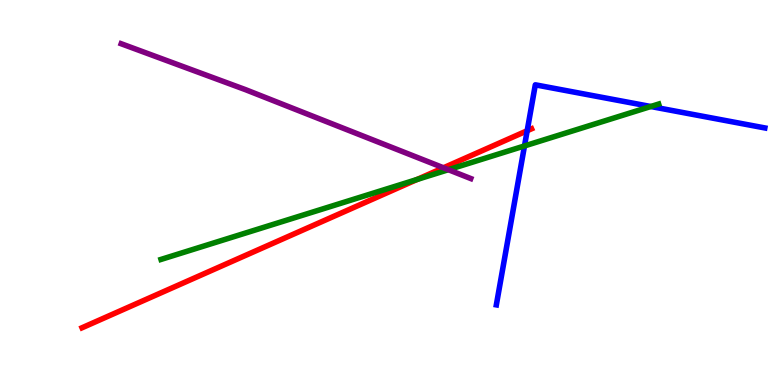[{'lines': ['blue', 'red'], 'intersections': [{'x': 6.8, 'y': 6.6}]}, {'lines': ['green', 'red'], 'intersections': [{'x': 5.38, 'y': 5.34}]}, {'lines': ['purple', 'red'], 'intersections': [{'x': 5.72, 'y': 5.64}]}, {'lines': ['blue', 'green'], 'intersections': [{'x': 6.77, 'y': 6.21}, {'x': 8.4, 'y': 7.23}]}, {'lines': ['blue', 'purple'], 'intersections': []}, {'lines': ['green', 'purple'], 'intersections': [{'x': 5.79, 'y': 5.59}]}]